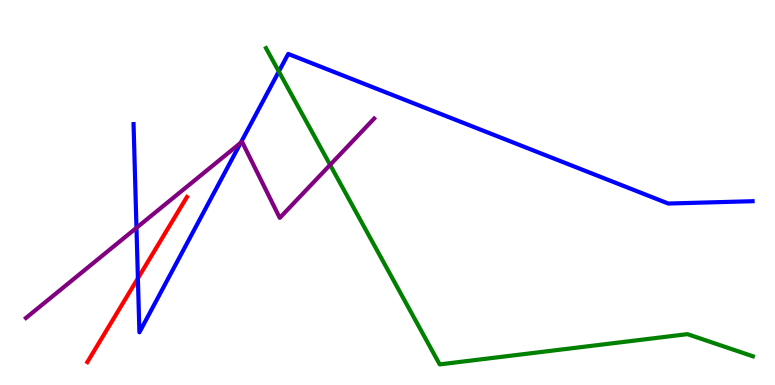[{'lines': ['blue', 'red'], 'intersections': [{'x': 1.78, 'y': 2.77}]}, {'lines': ['green', 'red'], 'intersections': []}, {'lines': ['purple', 'red'], 'intersections': []}, {'lines': ['blue', 'green'], 'intersections': [{'x': 3.6, 'y': 8.14}]}, {'lines': ['blue', 'purple'], 'intersections': [{'x': 1.76, 'y': 4.08}, {'x': 3.11, 'y': 6.29}]}, {'lines': ['green', 'purple'], 'intersections': [{'x': 4.26, 'y': 5.72}]}]